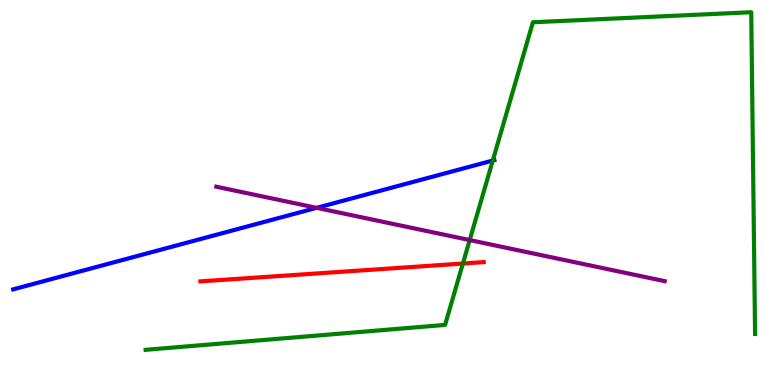[{'lines': ['blue', 'red'], 'intersections': []}, {'lines': ['green', 'red'], 'intersections': [{'x': 5.97, 'y': 3.16}]}, {'lines': ['purple', 'red'], 'intersections': []}, {'lines': ['blue', 'green'], 'intersections': [{'x': 6.36, 'y': 5.83}]}, {'lines': ['blue', 'purple'], 'intersections': [{'x': 4.09, 'y': 4.6}]}, {'lines': ['green', 'purple'], 'intersections': [{'x': 6.06, 'y': 3.76}]}]